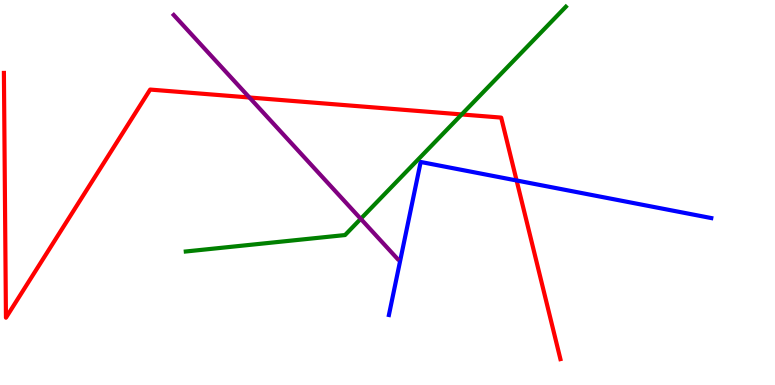[{'lines': ['blue', 'red'], 'intersections': [{'x': 6.67, 'y': 5.31}]}, {'lines': ['green', 'red'], 'intersections': [{'x': 5.96, 'y': 7.03}]}, {'lines': ['purple', 'red'], 'intersections': [{'x': 3.22, 'y': 7.47}]}, {'lines': ['blue', 'green'], 'intersections': []}, {'lines': ['blue', 'purple'], 'intersections': []}, {'lines': ['green', 'purple'], 'intersections': [{'x': 4.65, 'y': 4.32}]}]